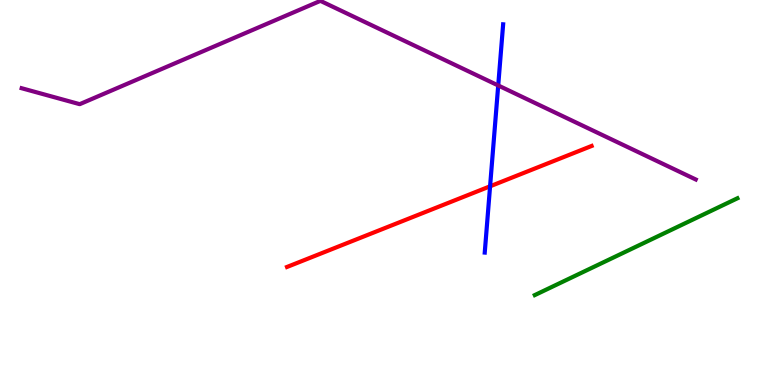[{'lines': ['blue', 'red'], 'intersections': [{'x': 6.32, 'y': 5.16}]}, {'lines': ['green', 'red'], 'intersections': []}, {'lines': ['purple', 'red'], 'intersections': []}, {'lines': ['blue', 'green'], 'intersections': []}, {'lines': ['blue', 'purple'], 'intersections': [{'x': 6.43, 'y': 7.78}]}, {'lines': ['green', 'purple'], 'intersections': []}]